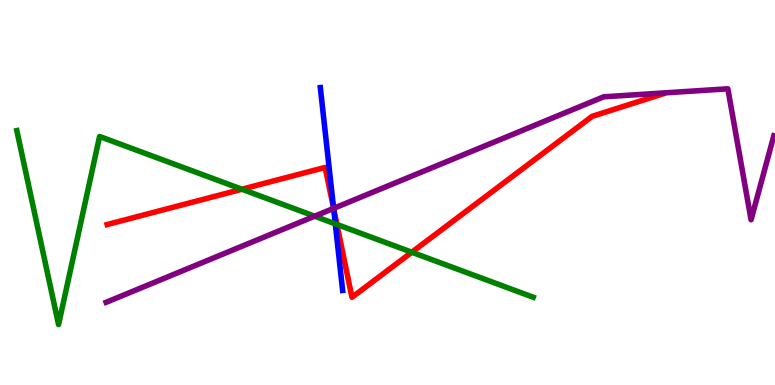[{'lines': ['blue', 'red'], 'intersections': [{'x': 4.3, 'y': 4.59}]}, {'lines': ['green', 'red'], 'intersections': [{'x': 3.12, 'y': 5.08}, {'x': 4.35, 'y': 4.17}, {'x': 5.31, 'y': 3.45}]}, {'lines': ['purple', 'red'], 'intersections': [{'x': 4.3, 'y': 4.59}]}, {'lines': ['blue', 'green'], 'intersections': [{'x': 4.33, 'y': 4.19}]}, {'lines': ['blue', 'purple'], 'intersections': [{'x': 4.3, 'y': 4.59}]}, {'lines': ['green', 'purple'], 'intersections': [{'x': 4.06, 'y': 4.38}]}]